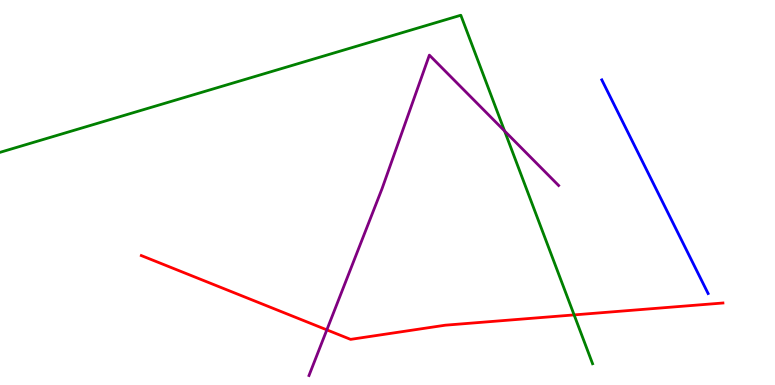[{'lines': ['blue', 'red'], 'intersections': []}, {'lines': ['green', 'red'], 'intersections': [{'x': 7.41, 'y': 1.82}]}, {'lines': ['purple', 'red'], 'intersections': [{'x': 4.22, 'y': 1.43}]}, {'lines': ['blue', 'green'], 'intersections': []}, {'lines': ['blue', 'purple'], 'intersections': []}, {'lines': ['green', 'purple'], 'intersections': [{'x': 6.51, 'y': 6.6}]}]